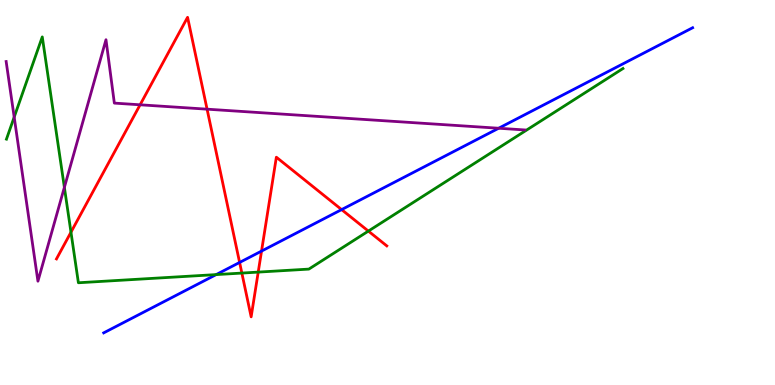[{'lines': ['blue', 'red'], 'intersections': [{'x': 3.09, 'y': 3.18}, {'x': 3.37, 'y': 3.48}, {'x': 4.41, 'y': 4.56}]}, {'lines': ['green', 'red'], 'intersections': [{'x': 0.916, 'y': 3.97}, {'x': 3.12, 'y': 2.91}, {'x': 3.33, 'y': 2.93}, {'x': 4.75, 'y': 4.0}]}, {'lines': ['purple', 'red'], 'intersections': [{'x': 1.81, 'y': 7.28}, {'x': 2.67, 'y': 7.16}]}, {'lines': ['blue', 'green'], 'intersections': [{'x': 2.79, 'y': 2.87}]}, {'lines': ['blue', 'purple'], 'intersections': [{'x': 6.43, 'y': 6.67}]}, {'lines': ['green', 'purple'], 'intersections': [{'x': 0.183, 'y': 6.96}, {'x': 0.831, 'y': 5.13}]}]